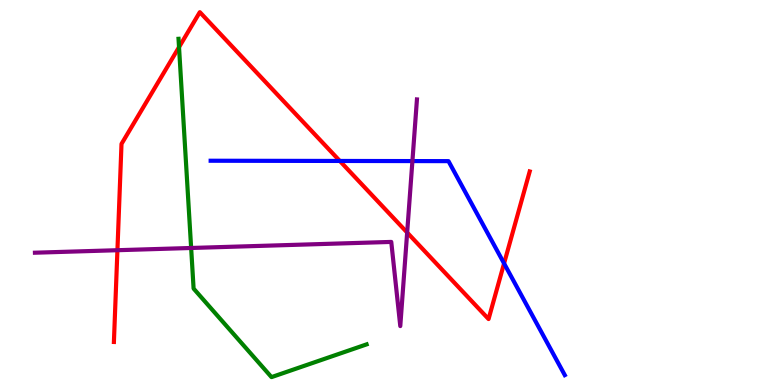[{'lines': ['blue', 'red'], 'intersections': [{'x': 4.38, 'y': 5.82}, {'x': 6.5, 'y': 3.16}]}, {'lines': ['green', 'red'], 'intersections': [{'x': 2.31, 'y': 8.78}]}, {'lines': ['purple', 'red'], 'intersections': [{'x': 1.52, 'y': 3.5}, {'x': 5.25, 'y': 3.96}]}, {'lines': ['blue', 'green'], 'intersections': []}, {'lines': ['blue', 'purple'], 'intersections': [{'x': 5.32, 'y': 5.82}]}, {'lines': ['green', 'purple'], 'intersections': [{'x': 2.47, 'y': 3.56}]}]